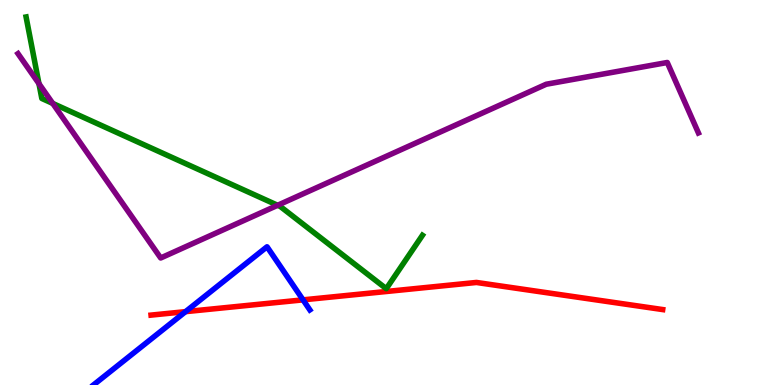[{'lines': ['blue', 'red'], 'intersections': [{'x': 2.39, 'y': 1.91}, {'x': 3.91, 'y': 2.21}]}, {'lines': ['green', 'red'], 'intersections': []}, {'lines': ['purple', 'red'], 'intersections': []}, {'lines': ['blue', 'green'], 'intersections': []}, {'lines': ['blue', 'purple'], 'intersections': []}, {'lines': ['green', 'purple'], 'intersections': [{'x': 0.503, 'y': 7.83}, {'x': 0.681, 'y': 7.31}, {'x': 3.58, 'y': 4.67}]}]